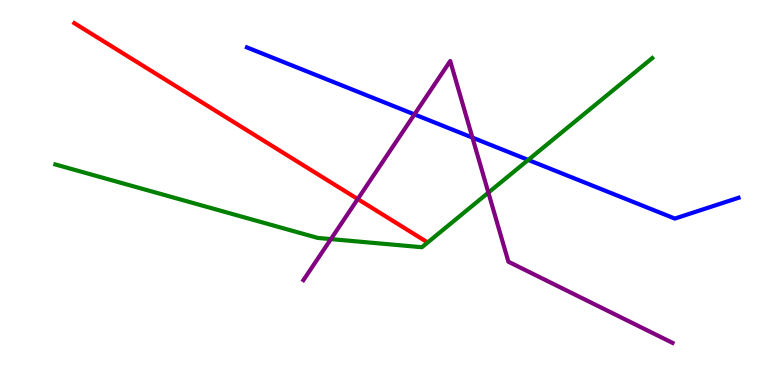[{'lines': ['blue', 'red'], 'intersections': []}, {'lines': ['green', 'red'], 'intersections': []}, {'lines': ['purple', 'red'], 'intersections': [{'x': 4.62, 'y': 4.83}]}, {'lines': ['blue', 'green'], 'intersections': [{'x': 6.82, 'y': 5.85}]}, {'lines': ['blue', 'purple'], 'intersections': [{'x': 5.35, 'y': 7.03}, {'x': 6.1, 'y': 6.43}]}, {'lines': ['green', 'purple'], 'intersections': [{'x': 4.27, 'y': 3.79}, {'x': 6.3, 'y': 5.0}]}]